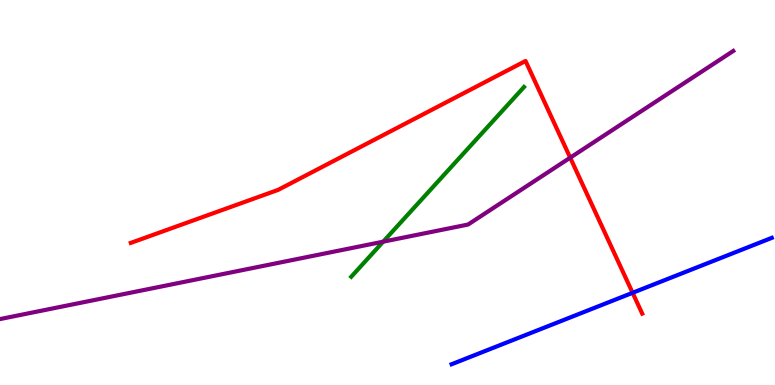[{'lines': ['blue', 'red'], 'intersections': [{'x': 8.16, 'y': 2.39}]}, {'lines': ['green', 'red'], 'intersections': []}, {'lines': ['purple', 'red'], 'intersections': [{'x': 7.36, 'y': 5.9}]}, {'lines': ['blue', 'green'], 'intersections': []}, {'lines': ['blue', 'purple'], 'intersections': []}, {'lines': ['green', 'purple'], 'intersections': [{'x': 4.94, 'y': 3.72}]}]